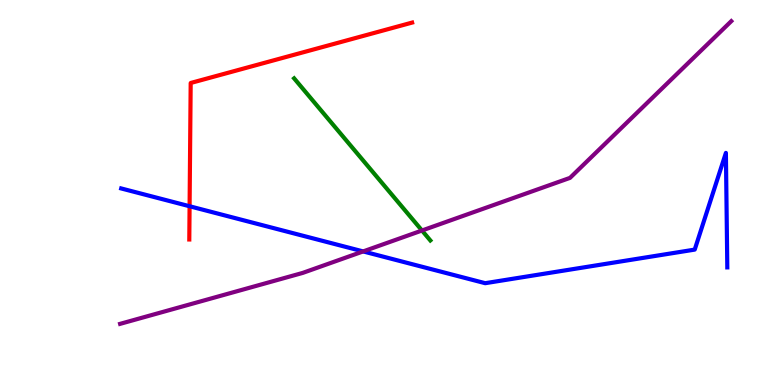[{'lines': ['blue', 'red'], 'intersections': [{'x': 2.45, 'y': 4.64}]}, {'lines': ['green', 'red'], 'intersections': []}, {'lines': ['purple', 'red'], 'intersections': []}, {'lines': ['blue', 'green'], 'intersections': []}, {'lines': ['blue', 'purple'], 'intersections': [{'x': 4.69, 'y': 3.47}]}, {'lines': ['green', 'purple'], 'intersections': [{'x': 5.44, 'y': 4.01}]}]